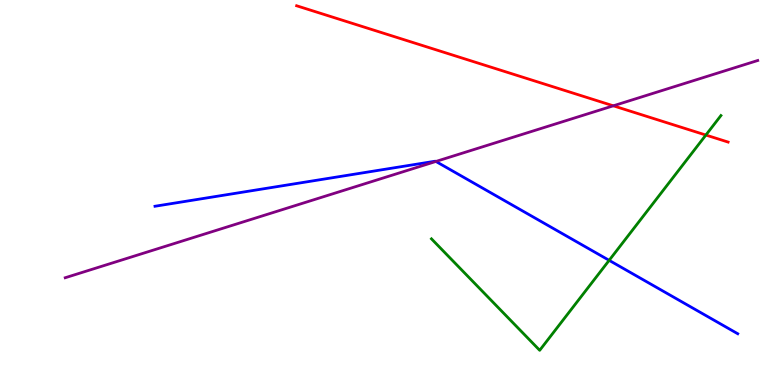[{'lines': ['blue', 'red'], 'intersections': []}, {'lines': ['green', 'red'], 'intersections': [{'x': 9.11, 'y': 6.49}]}, {'lines': ['purple', 'red'], 'intersections': [{'x': 7.91, 'y': 7.25}]}, {'lines': ['blue', 'green'], 'intersections': [{'x': 7.86, 'y': 3.24}]}, {'lines': ['blue', 'purple'], 'intersections': [{'x': 5.62, 'y': 5.81}]}, {'lines': ['green', 'purple'], 'intersections': []}]